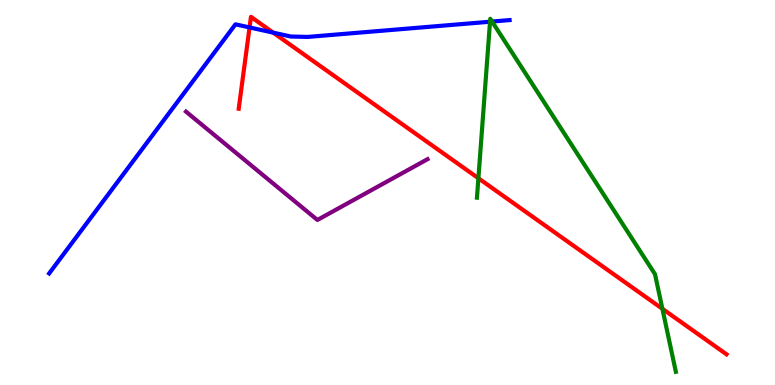[{'lines': ['blue', 'red'], 'intersections': [{'x': 3.22, 'y': 9.29}, {'x': 3.53, 'y': 9.15}]}, {'lines': ['green', 'red'], 'intersections': [{'x': 6.17, 'y': 5.37}, {'x': 8.55, 'y': 1.98}]}, {'lines': ['purple', 'red'], 'intersections': []}, {'lines': ['blue', 'green'], 'intersections': [{'x': 6.32, 'y': 9.44}, {'x': 6.35, 'y': 9.44}]}, {'lines': ['blue', 'purple'], 'intersections': []}, {'lines': ['green', 'purple'], 'intersections': []}]